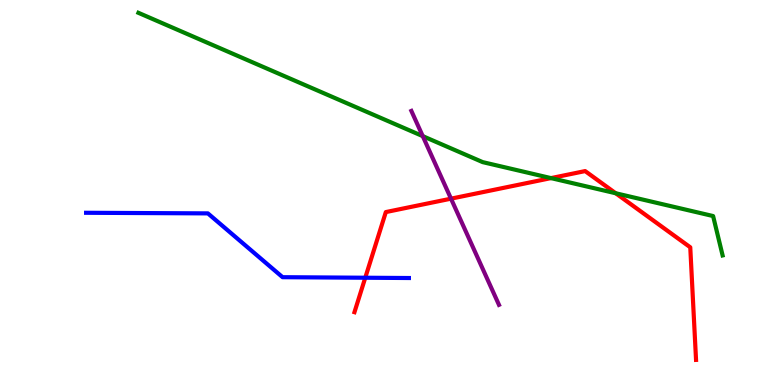[{'lines': ['blue', 'red'], 'intersections': [{'x': 4.71, 'y': 2.79}]}, {'lines': ['green', 'red'], 'intersections': [{'x': 7.11, 'y': 5.37}, {'x': 7.94, 'y': 4.98}]}, {'lines': ['purple', 'red'], 'intersections': [{'x': 5.82, 'y': 4.84}]}, {'lines': ['blue', 'green'], 'intersections': []}, {'lines': ['blue', 'purple'], 'intersections': []}, {'lines': ['green', 'purple'], 'intersections': [{'x': 5.45, 'y': 6.46}]}]